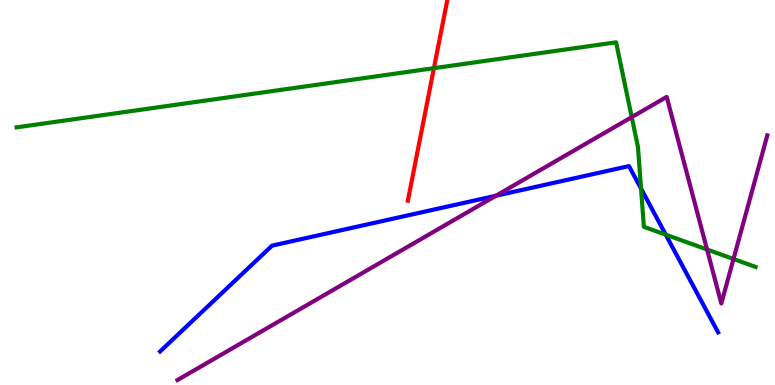[{'lines': ['blue', 'red'], 'intersections': []}, {'lines': ['green', 'red'], 'intersections': [{'x': 5.6, 'y': 8.23}]}, {'lines': ['purple', 'red'], 'intersections': []}, {'lines': ['blue', 'green'], 'intersections': [{'x': 8.27, 'y': 5.1}, {'x': 8.59, 'y': 3.9}]}, {'lines': ['blue', 'purple'], 'intersections': [{'x': 6.4, 'y': 4.92}]}, {'lines': ['green', 'purple'], 'intersections': [{'x': 8.15, 'y': 6.96}, {'x': 9.12, 'y': 3.52}, {'x': 9.46, 'y': 3.27}]}]